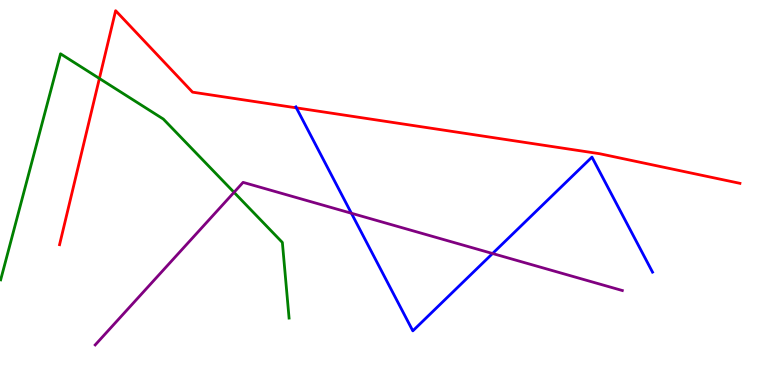[{'lines': ['blue', 'red'], 'intersections': [{'x': 3.82, 'y': 7.2}]}, {'lines': ['green', 'red'], 'intersections': [{'x': 1.28, 'y': 7.96}]}, {'lines': ['purple', 'red'], 'intersections': []}, {'lines': ['blue', 'green'], 'intersections': []}, {'lines': ['blue', 'purple'], 'intersections': [{'x': 4.53, 'y': 4.46}, {'x': 6.36, 'y': 3.42}]}, {'lines': ['green', 'purple'], 'intersections': [{'x': 3.02, 'y': 5.0}]}]